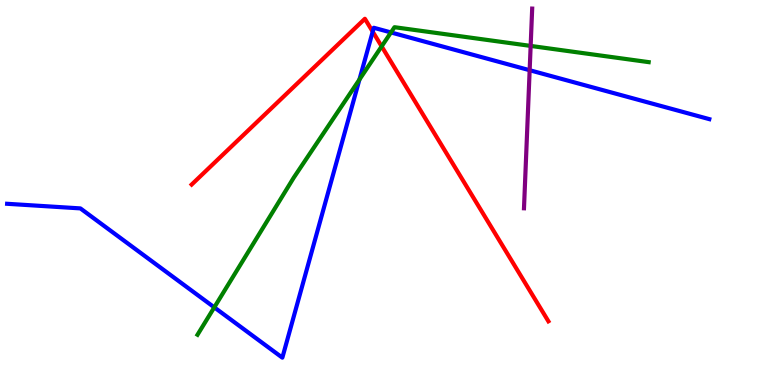[{'lines': ['blue', 'red'], 'intersections': [{'x': 4.81, 'y': 9.18}]}, {'lines': ['green', 'red'], 'intersections': [{'x': 4.92, 'y': 8.8}]}, {'lines': ['purple', 'red'], 'intersections': []}, {'lines': ['blue', 'green'], 'intersections': [{'x': 2.76, 'y': 2.02}, {'x': 4.64, 'y': 7.93}, {'x': 5.04, 'y': 9.16}]}, {'lines': ['blue', 'purple'], 'intersections': [{'x': 6.83, 'y': 8.18}]}, {'lines': ['green', 'purple'], 'intersections': [{'x': 6.85, 'y': 8.81}]}]